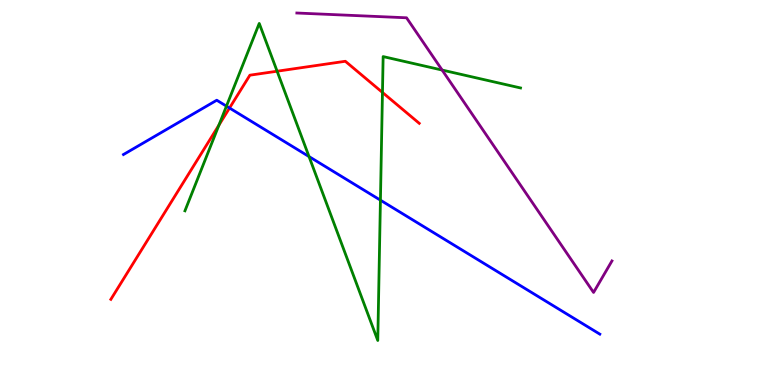[{'lines': ['blue', 'red'], 'intersections': [{'x': 2.96, 'y': 7.19}]}, {'lines': ['green', 'red'], 'intersections': [{'x': 2.82, 'y': 6.75}, {'x': 3.58, 'y': 8.15}, {'x': 4.94, 'y': 7.6}]}, {'lines': ['purple', 'red'], 'intersections': []}, {'lines': ['blue', 'green'], 'intersections': [{'x': 2.92, 'y': 7.24}, {'x': 3.99, 'y': 5.93}, {'x': 4.91, 'y': 4.8}]}, {'lines': ['blue', 'purple'], 'intersections': []}, {'lines': ['green', 'purple'], 'intersections': [{'x': 5.7, 'y': 8.18}]}]